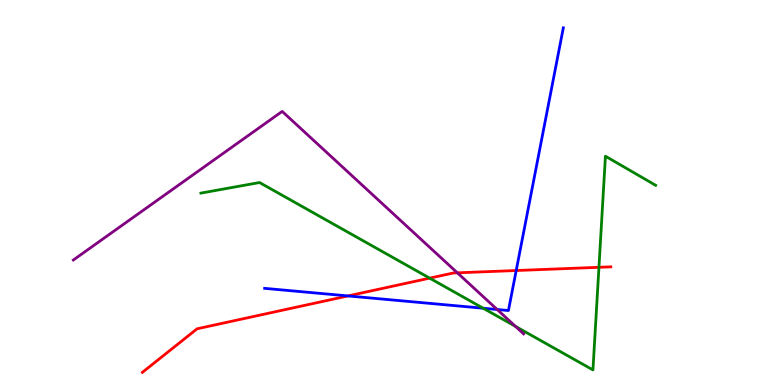[{'lines': ['blue', 'red'], 'intersections': [{'x': 4.49, 'y': 2.31}, {'x': 6.66, 'y': 2.97}]}, {'lines': ['green', 'red'], 'intersections': [{'x': 5.54, 'y': 2.78}, {'x': 7.73, 'y': 3.06}]}, {'lines': ['purple', 'red'], 'intersections': [{'x': 5.9, 'y': 2.91}]}, {'lines': ['blue', 'green'], 'intersections': [{'x': 6.23, 'y': 1.99}]}, {'lines': ['blue', 'purple'], 'intersections': [{'x': 6.42, 'y': 1.96}]}, {'lines': ['green', 'purple'], 'intersections': [{'x': 6.65, 'y': 1.52}]}]